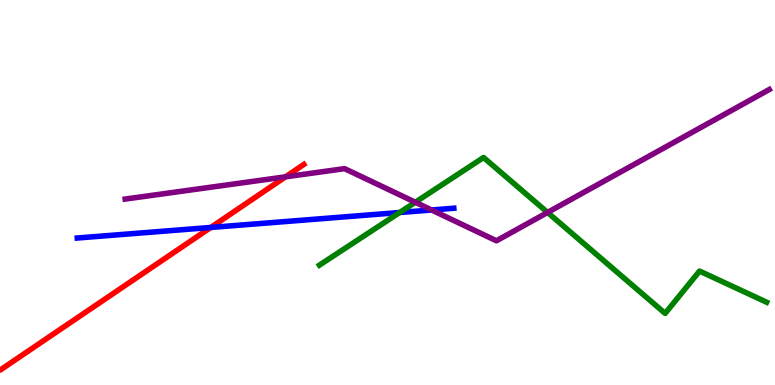[{'lines': ['blue', 'red'], 'intersections': [{'x': 2.72, 'y': 4.09}]}, {'lines': ['green', 'red'], 'intersections': []}, {'lines': ['purple', 'red'], 'intersections': [{'x': 3.68, 'y': 5.41}]}, {'lines': ['blue', 'green'], 'intersections': [{'x': 5.16, 'y': 4.48}]}, {'lines': ['blue', 'purple'], 'intersections': [{'x': 5.57, 'y': 4.55}]}, {'lines': ['green', 'purple'], 'intersections': [{'x': 5.36, 'y': 4.75}, {'x': 7.07, 'y': 4.48}]}]